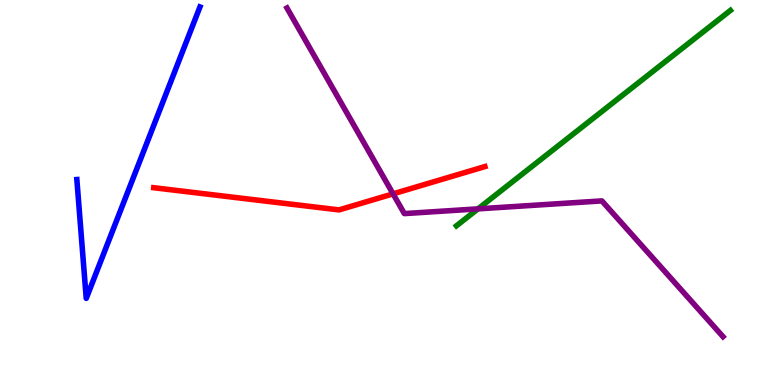[{'lines': ['blue', 'red'], 'intersections': []}, {'lines': ['green', 'red'], 'intersections': []}, {'lines': ['purple', 'red'], 'intersections': [{'x': 5.07, 'y': 4.96}]}, {'lines': ['blue', 'green'], 'intersections': []}, {'lines': ['blue', 'purple'], 'intersections': []}, {'lines': ['green', 'purple'], 'intersections': [{'x': 6.17, 'y': 4.57}]}]